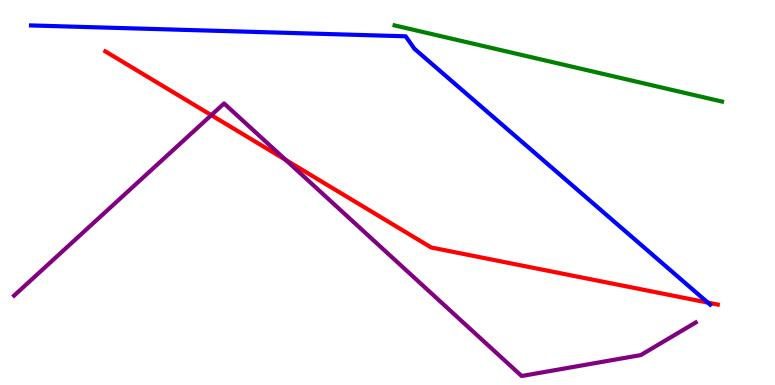[{'lines': ['blue', 'red'], 'intersections': [{'x': 9.13, 'y': 2.14}]}, {'lines': ['green', 'red'], 'intersections': []}, {'lines': ['purple', 'red'], 'intersections': [{'x': 2.73, 'y': 7.01}, {'x': 3.69, 'y': 5.85}]}, {'lines': ['blue', 'green'], 'intersections': []}, {'lines': ['blue', 'purple'], 'intersections': []}, {'lines': ['green', 'purple'], 'intersections': []}]